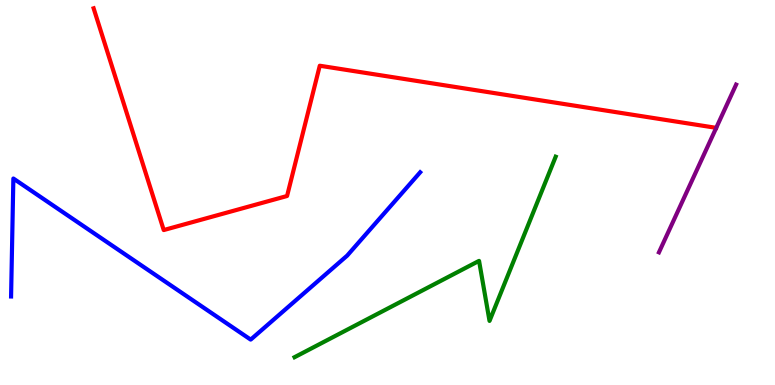[{'lines': ['blue', 'red'], 'intersections': []}, {'lines': ['green', 'red'], 'intersections': []}, {'lines': ['purple', 'red'], 'intersections': []}, {'lines': ['blue', 'green'], 'intersections': []}, {'lines': ['blue', 'purple'], 'intersections': []}, {'lines': ['green', 'purple'], 'intersections': []}]